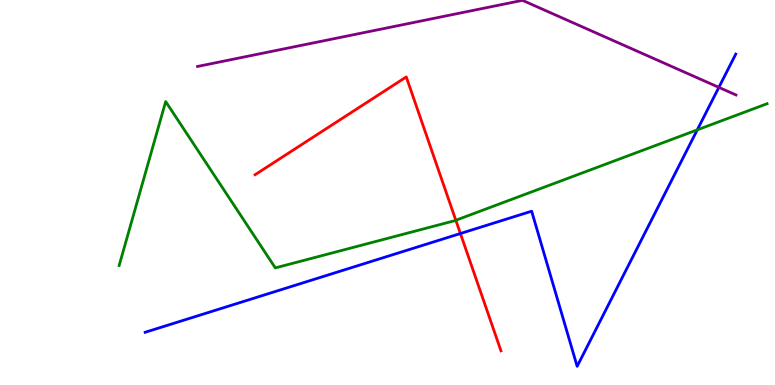[{'lines': ['blue', 'red'], 'intersections': [{'x': 5.94, 'y': 3.93}]}, {'lines': ['green', 'red'], 'intersections': [{'x': 5.88, 'y': 4.28}]}, {'lines': ['purple', 'red'], 'intersections': []}, {'lines': ['blue', 'green'], 'intersections': [{'x': 9.0, 'y': 6.63}]}, {'lines': ['blue', 'purple'], 'intersections': [{'x': 9.28, 'y': 7.73}]}, {'lines': ['green', 'purple'], 'intersections': []}]